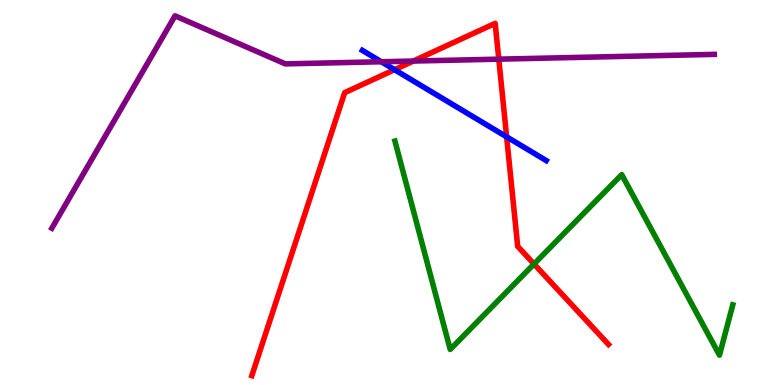[{'lines': ['blue', 'red'], 'intersections': [{'x': 5.09, 'y': 8.19}, {'x': 6.54, 'y': 6.45}]}, {'lines': ['green', 'red'], 'intersections': [{'x': 6.89, 'y': 3.14}]}, {'lines': ['purple', 'red'], 'intersections': [{'x': 5.33, 'y': 8.41}, {'x': 6.44, 'y': 8.46}]}, {'lines': ['blue', 'green'], 'intersections': []}, {'lines': ['blue', 'purple'], 'intersections': [{'x': 4.92, 'y': 8.4}]}, {'lines': ['green', 'purple'], 'intersections': []}]